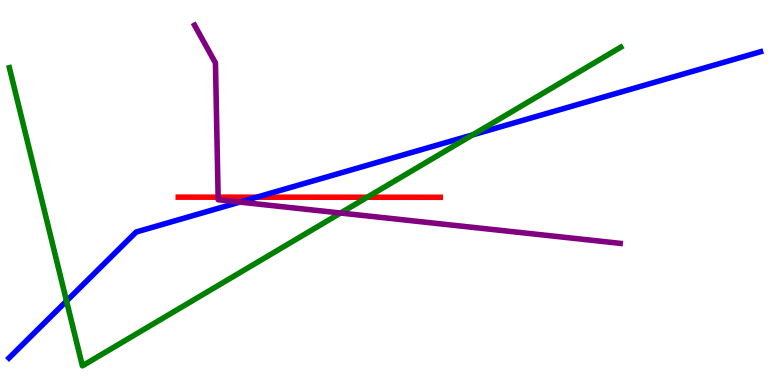[{'lines': ['blue', 'red'], 'intersections': [{'x': 3.31, 'y': 4.88}]}, {'lines': ['green', 'red'], 'intersections': [{'x': 4.74, 'y': 4.88}]}, {'lines': ['purple', 'red'], 'intersections': [{'x': 2.81, 'y': 4.88}]}, {'lines': ['blue', 'green'], 'intersections': [{'x': 0.858, 'y': 2.18}, {'x': 6.1, 'y': 6.5}]}, {'lines': ['blue', 'purple'], 'intersections': [{'x': 3.09, 'y': 4.75}]}, {'lines': ['green', 'purple'], 'intersections': [{'x': 4.39, 'y': 4.47}]}]